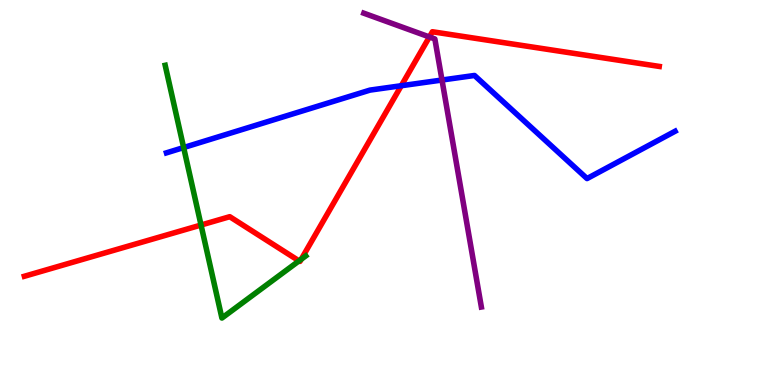[{'lines': ['blue', 'red'], 'intersections': [{'x': 5.18, 'y': 7.77}]}, {'lines': ['green', 'red'], 'intersections': [{'x': 2.59, 'y': 4.16}, {'x': 3.86, 'y': 3.22}, {'x': 3.89, 'y': 3.27}]}, {'lines': ['purple', 'red'], 'intersections': [{'x': 5.54, 'y': 9.04}]}, {'lines': ['blue', 'green'], 'intersections': [{'x': 2.37, 'y': 6.17}]}, {'lines': ['blue', 'purple'], 'intersections': [{'x': 5.7, 'y': 7.92}]}, {'lines': ['green', 'purple'], 'intersections': []}]